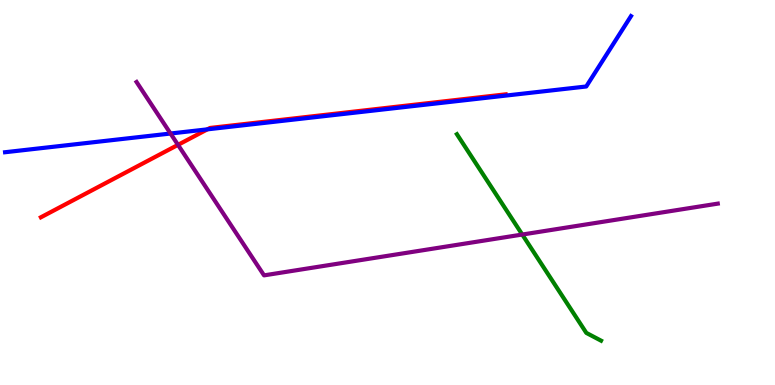[{'lines': ['blue', 'red'], 'intersections': [{'x': 2.68, 'y': 6.64}]}, {'lines': ['green', 'red'], 'intersections': []}, {'lines': ['purple', 'red'], 'intersections': [{'x': 2.3, 'y': 6.24}]}, {'lines': ['blue', 'green'], 'intersections': []}, {'lines': ['blue', 'purple'], 'intersections': [{'x': 2.2, 'y': 6.53}]}, {'lines': ['green', 'purple'], 'intersections': [{'x': 6.74, 'y': 3.91}]}]